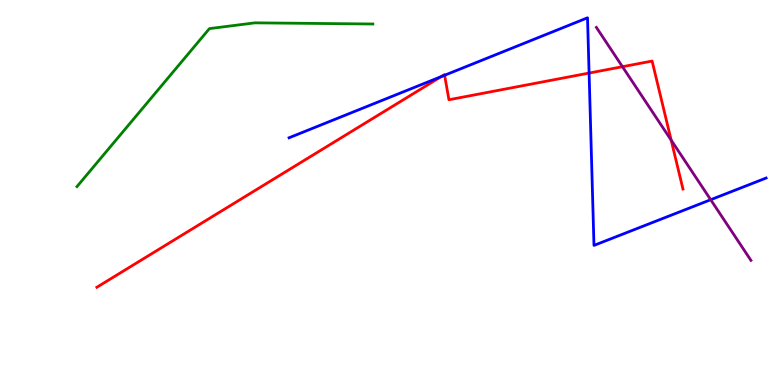[{'lines': ['blue', 'red'], 'intersections': [{'x': 5.69, 'y': 8.01}, {'x': 5.74, 'y': 8.05}, {'x': 7.6, 'y': 8.1}]}, {'lines': ['green', 'red'], 'intersections': []}, {'lines': ['purple', 'red'], 'intersections': [{'x': 8.03, 'y': 8.27}, {'x': 8.66, 'y': 6.36}]}, {'lines': ['blue', 'green'], 'intersections': []}, {'lines': ['blue', 'purple'], 'intersections': [{'x': 9.17, 'y': 4.81}]}, {'lines': ['green', 'purple'], 'intersections': []}]